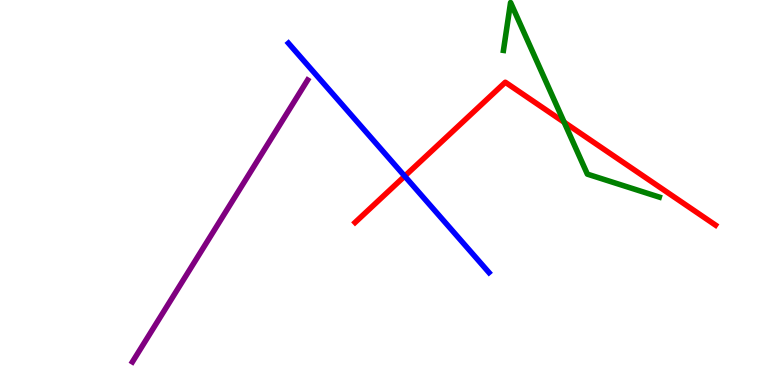[{'lines': ['blue', 'red'], 'intersections': [{'x': 5.22, 'y': 5.42}]}, {'lines': ['green', 'red'], 'intersections': [{'x': 7.28, 'y': 6.83}]}, {'lines': ['purple', 'red'], 'intersections': []}, {'lines': ['blue', 'green'], 'intersections': []}, {'lines': ['blue', 'purple'], 'intersections': []}, {'lines': ['green', 'purple'], 'intersections': []}]